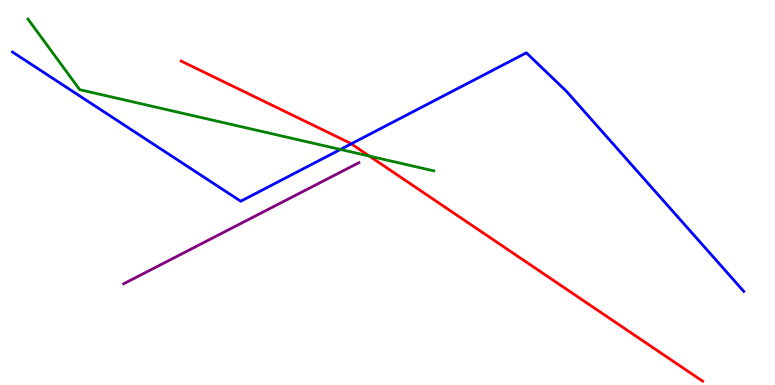[{'lines': ['blue', 'red'], 'intersections': [{'x': 4.53, 'y': 6.26}]}, {'lines': ['green', 'red'], 'intersections': [{'x': 4.77, 'y': 5.95}]}, {'lines': ['purple', 'red'], 'intersections': []}, {'lines': ['blue', 'green'], 'intersections': [{'x': 4.39, 'y': 6.12}]}, {'lines': ['blue', 'purple'], 'intersections': []}, {'lines': ['green', 'purple'], 'intersections': []}]